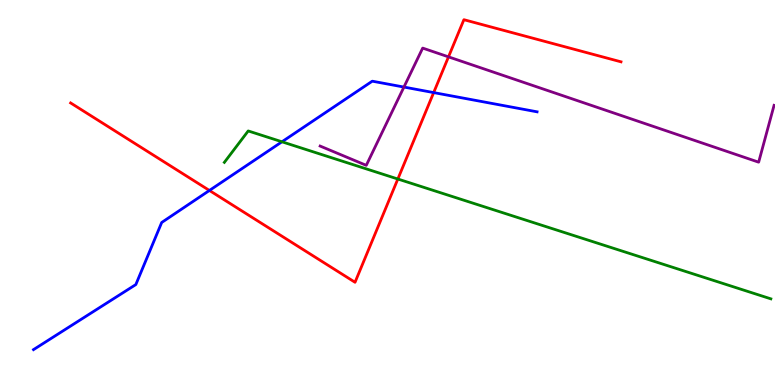[{'lines': ['blue', 'red'], 'intersections': [{'x': 2.7, 'y': 5.05}, {'x': 5.6, 'y': 7.59}]}, {'lines': ['green', 'red'], 'intersections': [{'x': 5.13, 'y': 5.35}]}, {'lines': ['purple', 'red'], 'intersections': [{'x': 5.79, 'y': 8.52}]}, {'lines': ['blue', 'green'], 'intersections': [{'x': 3.64, 'y': 6.32}]}, {'lines': ['blue', 'purple'], 'intersections': [{'x': 5.21, 'y': 7.74}]}, {'lines': ['green', 'purple'], 'intersections': []}]